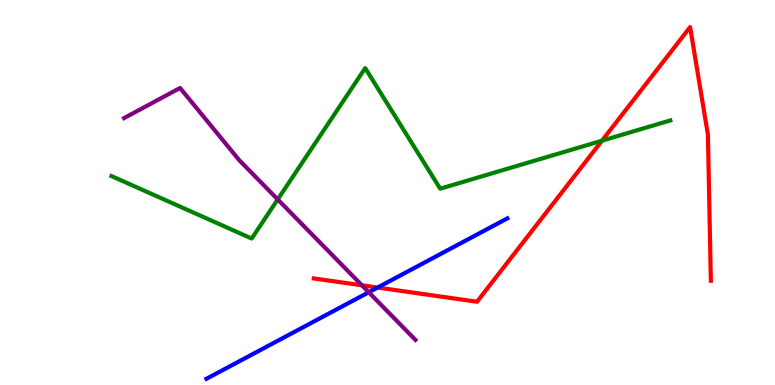[{'lines': ['blue', 'red'], 'intersections': [{'x': 4.87, 'y': 2.53}]}, {'lines': ['green', 'red'], 'intersections': [{'x': 7.77, 'y': 6.35}]}, {'lines': ['purple', 'red'], 'intersections': [{'x': 4.67, 'y': 2.59}]}, {'lines': ['blue', 'green'], 'intersections': []}, {'lines': ['blue', 'purple'], 'intersections': [{'x': 4.76, 'y': 2.41}]}, {'lines': ['green', 'purple'], 'intersections': [{'x': 3.58, 'y': 4.82}]}]